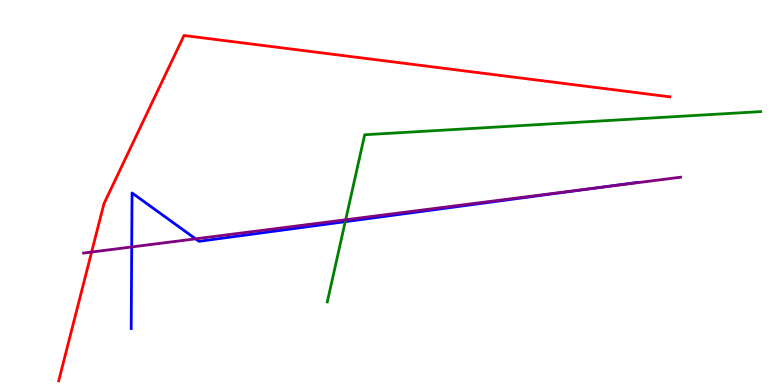[{'lines': ['blue', 'red'], 'intersections': []}, {'lines': ['green', 'red'], 'intersections': []}, {'lines': ['purple', 'red'], 'intersections': [{'x': 1.18, 'y': 3.45}]}, {'lines': ['blue', 'green'], 'intersections': [{'x': 4.45, 'y': 4.24}]}, {'lines': ['blue', 'purple'], 'intersections': [{'x': 1.7, 'y': 3.59}, {'x': 2.52, 'y': 3.8}, {'x': 7.73, 'y': 5.13}]}, {'lines': ['green', 'purple'], 'intersections': [{'x': 4.46, 'y': 4.29}]}]